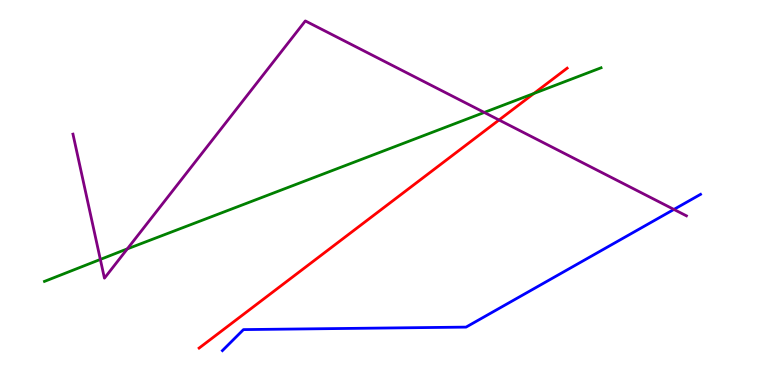[{'lines': ['blue', 'red'], 'intersections': []}, {'lines': ['green', 'red'], 'intersections': [{'x': 6.89, 'y': 7.57}]}, {'lines': ['purple', 'red'], 'intersections': [{'x': 6.44, 'y': 6.88}]}, {'lines': ['blue', 'green'], 'intersections': []}, {'lines': ['blue', 'purple'], 'intersections': [{'x': 8.7, 'y': 4.56}]}, {'lines': ['green', 'purple'], 'intersections': [{'x': 1.29, 'y': 3.26}, {'x': 1.64, 'y': 3.54}, {'x': 6.25, 'y': 7.08}]}]